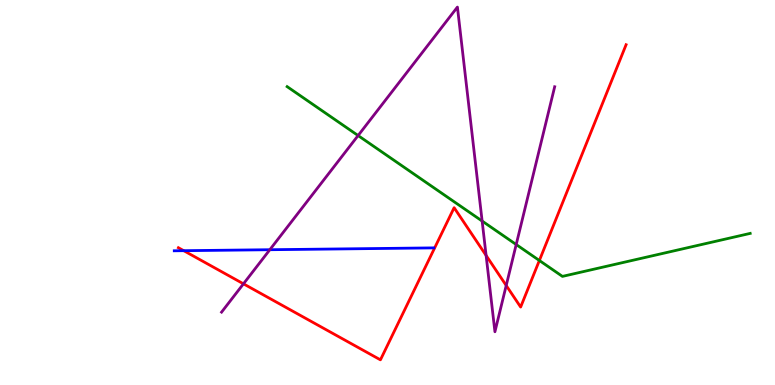[{'lines': ['blue', 'red'], 'intersections': [{'x': 2.37, 'y': 3.49}]}, {'lines': ['green', 'red'], 'intersections': [{'x': 6.96, 'y': 3.23}]}, {'lines': ['purple', 'red'], 'intersections': [{'x': 3.14, 'y': 2.63}, {'x': 6.27, 'y': 3.36}, {'x': 6.53, 'y': 2.58}]}, {'lines': ['blue', 'green'], 'intersections': []}, {'lines': ['blue', 'purple'], 'intersections': [{'x': 3.48, 'y': 3.51}]}, {'lines': ['green', 'purple'], 'intersections': [{'x': 4.62, 'y': 6.48}, {'x': 6.22, 'y': 4.26}, {'x': 6.66, 'y': 3.65}]}]